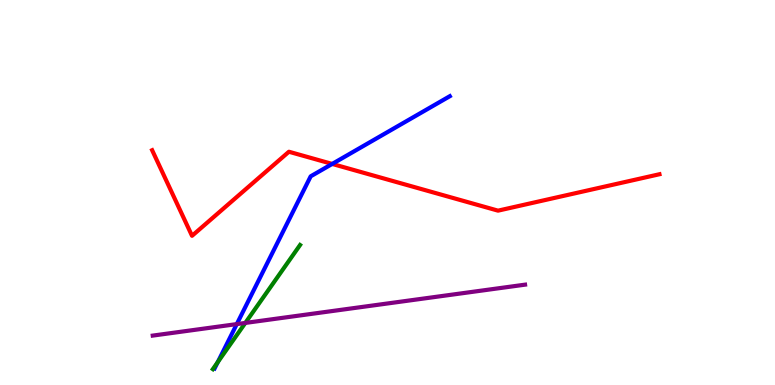[{'lines': ['blue', 'red'], 'intersections': [{'x': 4.29, 'y': 5.74}]}, {'lines': ['green', 'red'], 'intersections': []}, {'lines': ['purple', 'red'], 'intersections': []}, {'lines': ['blue', 'green'], 'intersections': [{'x': 2.81, 'y': 0.592}]}, {'lines': ['blue', 'purple'], 'intersections': [{'x': 3.06, 'y': 1.58}]}, {'lines': ['green', 'purple'], 'intersections': [{'x': 3.17, 'y': 1.61}]}]